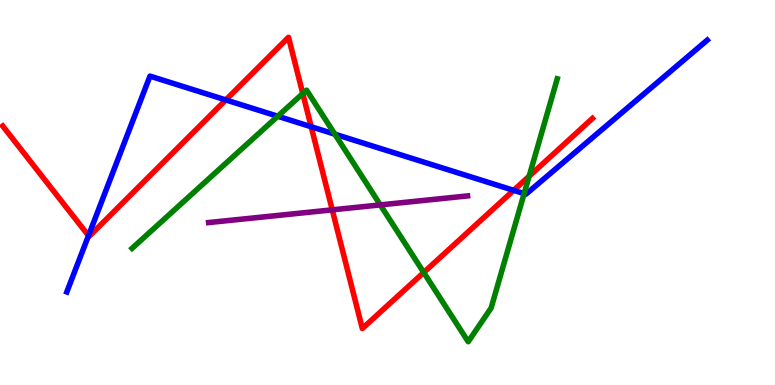[{'lines': ['blue', 'red'], 'intersections': [{'x': 1.14, 'y': 3.88}, {'x': 2.91, 'y': 7.4}, {'x': 4.02, 'y': 6.71}, {'x': 6.63, 'y': 5.06}]}, {'lines': ['green', 'red'], 'intersections': [{'x': 3.91, 'y': 7.57}, {'x': 5.47, 'y': 2.92}, {'x': 6.83, 'y': 5.42}]}, {'lines': ['purple', 'red'], 'intersections': [{'x': 4.29, 'y': 4.55}]}, {'lines': ['blue', 'green'], 'intersections': [{'x': 3.58, 'y': 6.98}, {'x': 4.32, 'y': 6.51}, {'x': 6.76, 'y': 4.97}]}, {'lines': ['blue', 'purple'], 'intersections': []}, {'lines': ['green', 'purple'], 'intersections': [{'x': 4.91, 'y': 4.68}]}]